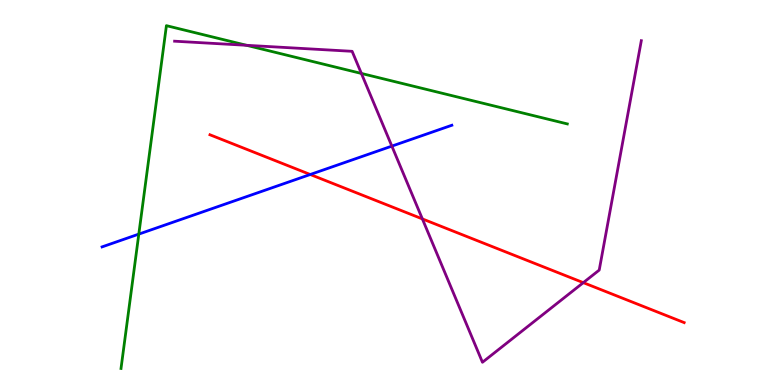[{'lines': ['blue', 'red'], 'intersections': [{'x': 4.0, 'y': 5.47}]}, {'lines': ['green', 'red'], 'intersections': []}, {'lines': ['purple', 'red'], 'intersections': [{'x': 5.45, 'y': 4.31}, {'x': 7.53, 'y': 2.66}]}, {'lines': ['blue', 'green'], 'intersections': [{'x': 1.79, 'y': 3.92}]}, {'lines': ['blue', 'purple'], 'intersections': [{'x': 5.06, 'y': 6.2}]}, {'lines': ['green', 'purple'], 'intersections': [{'x': 3.18, 'y': 8.82}, {'x': 4.66, 'y': 8.09}]}]